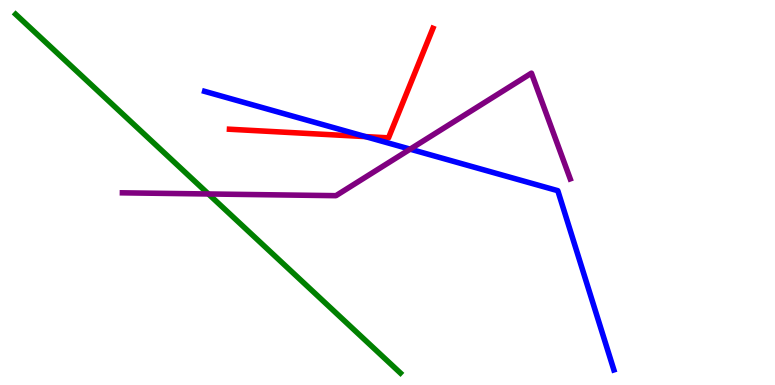[{'lines': ['blue', 'red'], 'intersections': [{'x': 4.72, 'y': 6.45}]}, {'lines': ['green', 'red'], 'intersections': []}, {'lines': ['purple', 'red'], 'intersections': []}, {'lines': ['blue', 'green'], 'intersections': []}, {'lines': ['blue', 'purple'], 'intersections': [{'x': 5.29, 'y': 6.13}]}, {'lines': ['green', 'purple'], 'intersections': [{'x': 2.69, 'y': 4.96}]}]